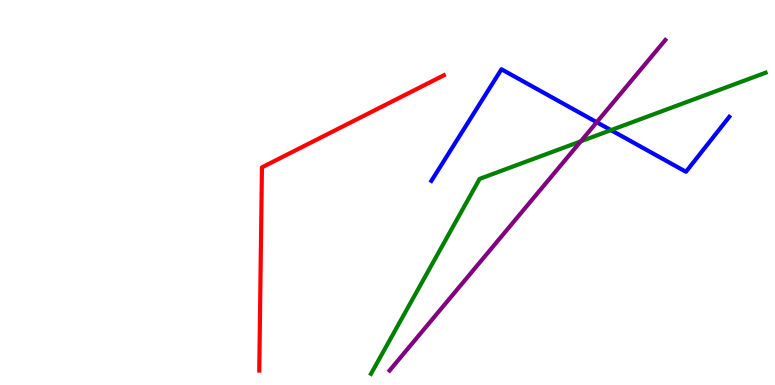[{'lines': ['blue', 'red'], 'intersections': []}, {'lines': ['green', 'red'], 'intersections': []}, {'lines': ['purple', 'red'], 'intersections': []}, {'lines': ['blue', 'green'], 'intersections': [{'x': 7.88, 'y': 6.62}]}, {'lines': ['blue', 'purple'], 'intersections': [{'x': 7.7, 'y': 6.83}]}, {'lines': ['green', 'purple'], 'intersections': [{'x': 7.49, 'y': 6.33}]}]